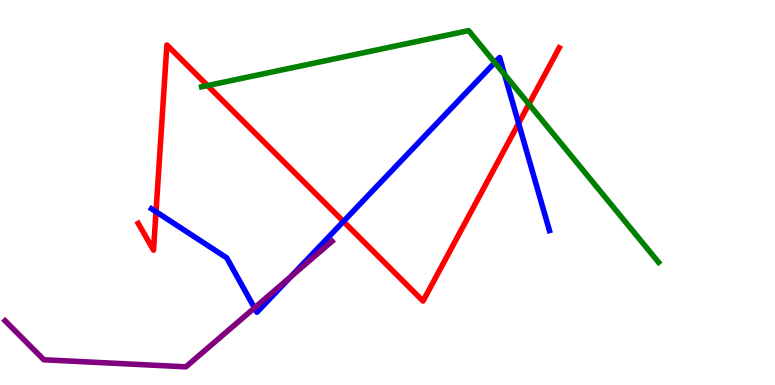[{'lines': ['blue', 'red'], 'intersections': [{'x': 2.01, 'y': 4.5}, {'x': 4.43, 'y': 4.25}, {'x': 6.69, 'y': 6.8}]}, {'lines': ['green', 'red'], 'intersections': [{'x': 2.68, 'y': 7.78}, {'x': 6.82, 'y': 7.29}]}, {'lines': ['purple', 'red'], 'intersections': []}, {'lines': ['blue', 'green'], 'intersections': [{'x': 6.38, 'y': 8.38}, {'x': 6.51, 'y': 8.07}]}, {'lines': ['blue', 'purple'], 'intersections': [{'x': 3.28, 'y': 2.0}, {'x': 3.75, 'y': 2.81}]}, {'lines': ['green', 'purple'], 'intersections': []}]